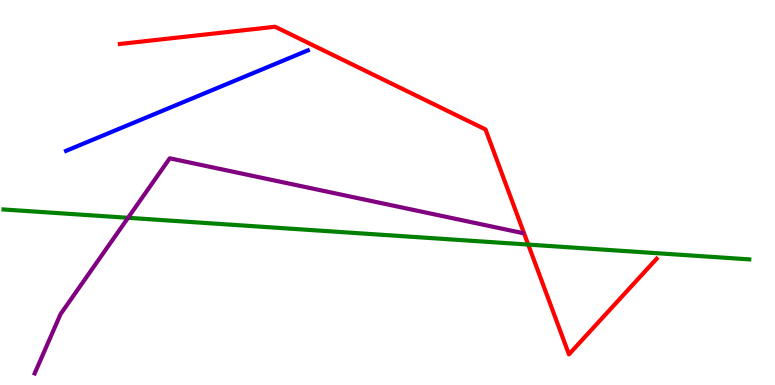[{'lines': ['blue', 'red'], 'intersections': []}, {'lines': ['green', 'red'], 'intersections': [{'x': 6.82, 'y': 3.65}]}, {'lines': ['purple', 'red'], 'intersections': []}, {'lines': ['blue', 'green'], 'intersections': []}, {'lines': ['blue', 'purple'], 'intersections': []}, {'lines': ['green', 'purple'], 'intersections': [{'x': 1.65, 'y': 4.34}]}]